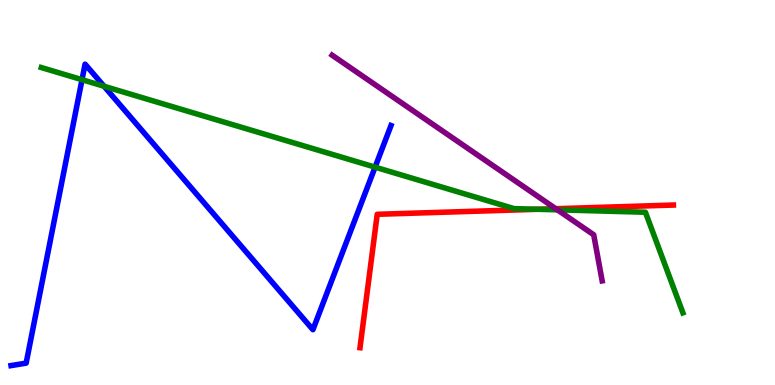[{'lines': ['blue', 'red'], 'intersections': []}, {'lines': ['green', 'red'], 'intersections': [{'x': 6.94, 'y': 4.56}]}, {'lines': ['purple', 'red'], 'intersections': [{'x': 7.17, 'y': 4.58}]}, {'lines': ['blue', 'green'], 'intersections': [{'x': 1.06, 'y': 7.93}, {'x': 1.34, 'y': 7.76}, {'x': 4.84, 'y': 5.66}]}, {'lines': ['blue', 'purple'], 'intersections': []}, {'lines': ['green', 'purple'], 'intersections': [{'x': 7.19, 'y': 4.55}]}]